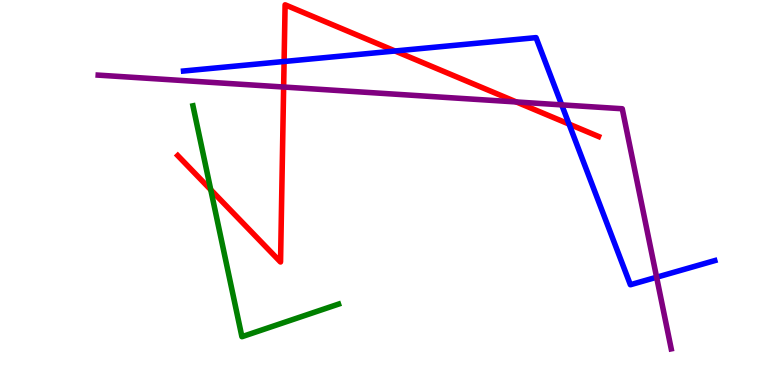[{'lines': ['blue', 'red'], 'intersections': [{'x': 3.67, 'y': 8.4}, {'x': 5.1, 'y': 8.68}, {'x': 7.34, 'y': 6.78}]}, {'lines': ['green', 'red'], 'intersections': [{'x': 2.72, 'y': 5.07}]}, {'lines': ['purple', 'red'], 'intersections': [{'x': 3.66, 'y': 7.74}, {'x': 6.66, 'y': 7.35}]}, {'lines': ['blue', 'green'], 'intersections': []}, {'lines': ['blue', 'purple'], 'intersections': [{'x': 7.25, 'y': 7.28}, {'x': 8.47, 'y': 2.8}]}, {'lines': ['green', 'purple'], 'intersections': []}]